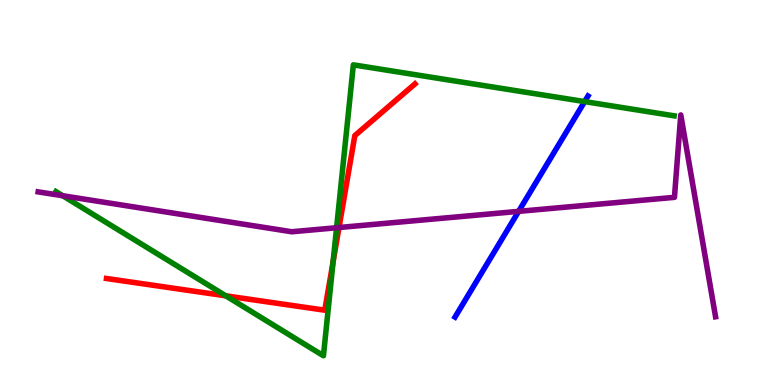[{'lines': ['blue', 'red'], 'intersections': []}, {'lines': ['green', 'red'], 'intersections': [{'x': 2.91, 'y': 2.32}, {'x': 4.3, 'y': 3.2}]}, {'lines': ['purple', 'red'], 'intersections': [{'x': 4.37, 'y': 4.09}]}, {'lines': ['blue', 'green'], 'intersections': [{'x': 7.54, 'y': 7.36}]}, {'lines': ['blue', 'purple'], 'intersections': [{'x': 6.69, 'y': 4.51}]}, {'lines': ['green', 'purple'], 'intersections': [{'x': 0.809, 'y': 4.92}, {'x': 4.34, 'y': 4.08}]}]